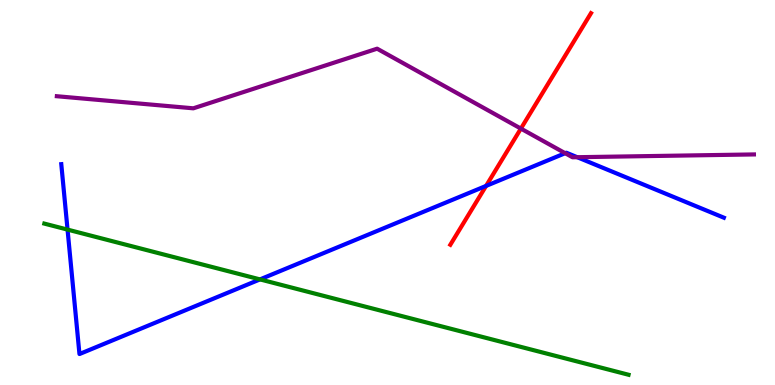[{'lines': ['blue', 'red'], 'intersections': [{'x': 6.27, 'y': 5.17}]}, {'lines': ['green', 'red'], 'intersections': []}, {'lines': ['purple', 'red'], 'intersections': [{'x': 6.72, 'y': 6.66}]}, {'lines': ['blue', 'green'], 'intersections': [{'x': 0.872, 'y': 4.04}, {'x': 3.35, 'y': 2.74}]}, {'lines': ['blue', 'purple'], 'intersections': [{'x': 7.29, 'y': 6.02}, {'x': 7.45, 'y': 5.92}]}, {'lines': ['green', 'purple'], 'intersections': []}]